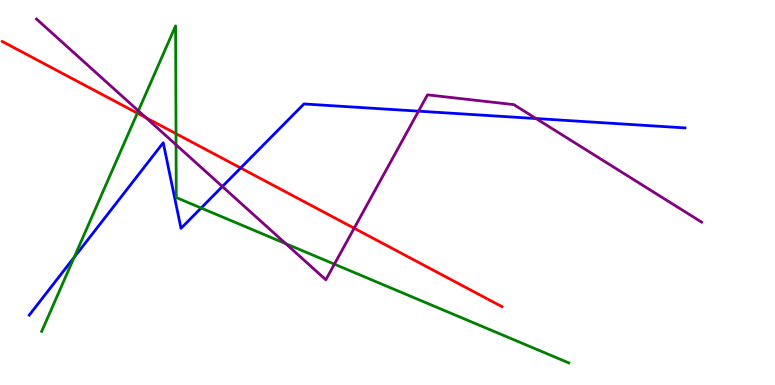[{'lines': ['blue', 'red'], 'intersections': [{'x': 3.11, 'y': 5.64}]}, {'lines': ['green', 'red'], 'intersections': [{'x': 1.77, 'y': 7.06}, {'x': 2.27, 'y': 6.53}]}, {'lines': ['purple', 'red'], 'intersections': [{'x': 1.88, 'y': 6.94}, {'x': 4.57, 'y': 4.07}]}, {'lines': ['blue', 'green'], 'intersections': [{'x': 0.956, 'y': 3.31}, {'x': 2.6, 'y': 4.6}]}, {'lines': ['blue', 'purple'], 'intersections': [{'x': 2.87, 'y': 5.16}, {'x': 5.4, 'y': 7.11}, {'x': 6.92, 'y': 6.92}]}, {'lines': ['green', 'purple'], 'intersections': [{'x': 1.79, 'y': 7.12}, {'x': 2.27, 'y': 6.24}, {'x': 3.69, 'y': 3.67}, {'x': 4.31, 'y': 3.14}]}]